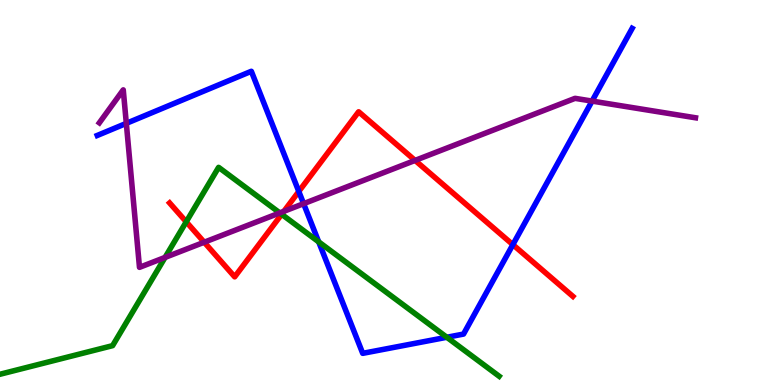[{'lines': ['blue', 'red'], 'intersections': [{'x': 3.86, 'y': 5.03}, {'x': 6.62, 'y': 3.65}]}, {'lines': ['green', 'red'], 'intersections': [{'x': 2.4, 'y': 4.24}, {'x': 3.63, 'y': 4.43}]}, {'lines': ['purple', 'red'], 'intersections': [{'x': 2.64, 'y': 3.71}, {'x': 3.66, 'y': 4.51}, {'x': 5.36, 'y': 5.83}]}, {'lines': ['blue', 'green'], 'intersections': [{'x': 4.11, 'y': 3.72}, {'x': 5.77, 'y': 1.24}]}, {'lines': ['blue', 'purple'], 'intersections': [{'x': 1.63, 'y': 6.8}, {'x': 3.92, 'y': 4.71}, {'x': 7.64, 'y': 7.37}]}, {'lines': ['green', 'purple'], 'intersections': [{'x': 2.13, 'y': 3.31}, {'x': 3.61, 'y': 4.47}]}]